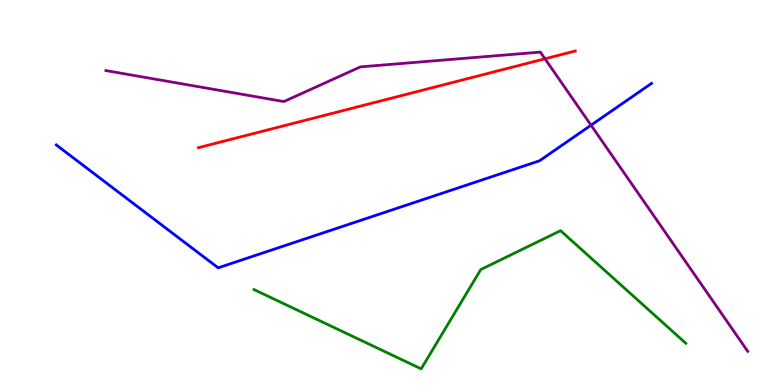[{'lines': ['blue', 'red'], 'intersections': []}, {'lines': ['green', 'red'], 'intersections': []}, {'lines': ['purple', 'red'], 'intersections': [{'x': 7.03, 'y': 8.47}]}, {'lines': ['blue', 'green'], 'intersections': []}, {'lines': ['blue', 'purple'], 'intersections': [{'x': 7.63, 'y': 6.75}]}, {'lines': ['green', 'purple'], 'intersections': []}]